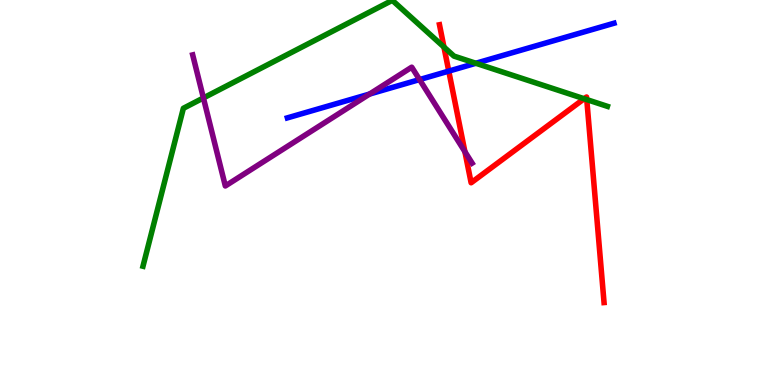[{'lines': ['blue', 'red'], 'intersections': [{'x': 5.79, 'y': 8.15}]}, {'lines': ['green', 'red'], 'intersections': [{'x': 5.73, 'y': 8.78}, {'x': 7.54, 'y': 7.44}, {'x': 7.57, 'y': 7.41}]}, {'lines': ['purple', 'red'], 'intersections': [{'x': 6.0, 'y': 6.06}]}, {'lines': ['blue', 'green'], 'intersections': [{'x': 6.14, 'y': 8.36}]}, {'lines': ['blue', 'purple'], 'intersections': [{'x': 4.77, 'y': 7.56}, {'x': 5.41, 'y': 7.93}]}, {'lines': ['green', 'purple'], 'intersections': [{'x': 2.62, 'y': 7.46}]}]